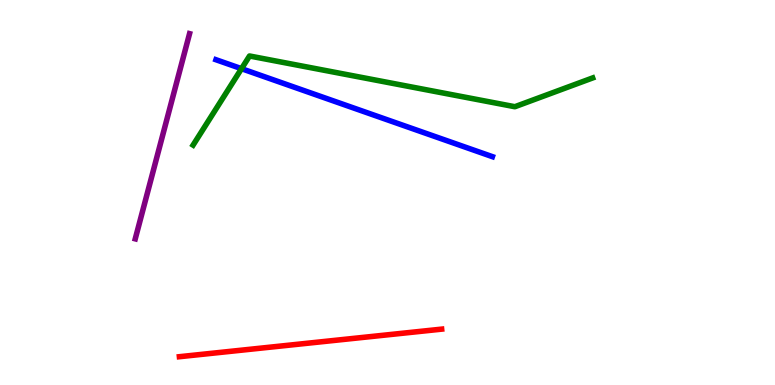[{'lines': ['blue', 'red'], 'intersections': []}, {'lines': ['green', 'red'], 'intersections': []}, {'lines': ['purple', 'red'], 'intersections': []}, {'lines': ['blue', 'green'], 'intersections': [{'x': 3.12, 'y': 8.22}]}, {'lines': ['blue', 'purple'], 'intersections': []}, {'lines': ['green', 'purple'], 'intersections': []}]